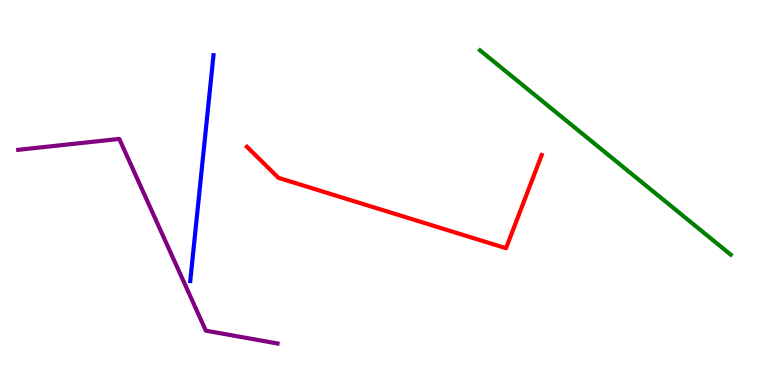[{'lines': ['blue', 'red'], 'intersections': []}, {'lines': ['green', 'red'], 'intersections': []}, {'lines': ['purple', 'red'], 'intersections': []}, {'lines': ['blue', 'green'], 'intersections': []}, {'lines': ['blue', 'purple'], 'intersections': []}, {'lines': ['green', 'purple'], 'intersections': []}]